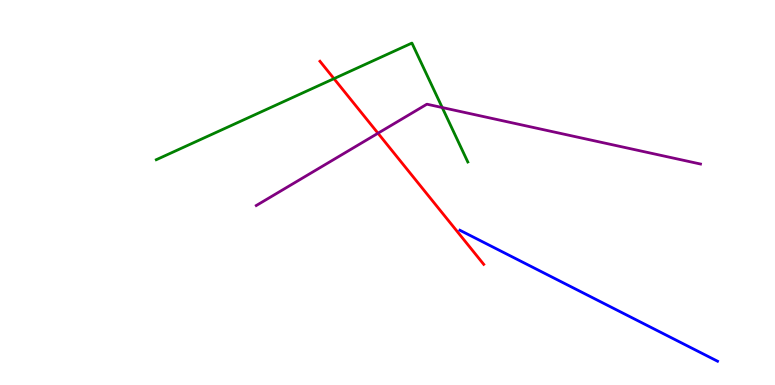[{'lines': ['blue', 'red'], 'intersections': []}, {'lines': ['green', 'red'], 'intersections': [{'x': 4.31, 'y': 7.96}]}, {'lines': ['purple', 'red'], 'intersections': [{'x': 4.88, 'y': 6.54}]}, {'lines': ['blue', 'green'], 'intersections': []}, {'lines': ['blue', 'purple'], 'intersections': []}, {'lines': ['green', 'purple'], 'intersections': [{'x': 5.71, 'y': 7.21}]}]